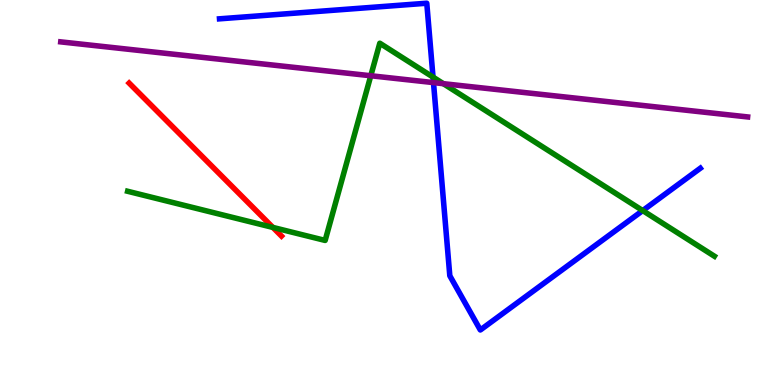[{'lines': ['blue', 'red'], 'intersections': []}, {'lines': ['green', 'red'], 'intersections': [{'x': 3.52, 'y': 4.09}]}, {'lines': ['purple', 'red'], 'intersections': []}, {'lines': ['blue', 'green'], 'intersections': [{'x': 5.59, 'y': 8.0}, {'x': 8.29, 'y': 4.53}]}, {'lines': ['blue', 'purple'], 'intersections': [{'x': 5.59, 'y': 7.85}]}, {'lines': ['green', 'purple'], 'intersections': [{'x': 4.78, 'y': 8.03}, {'x': 5.72, 'y': 7.83}]}]